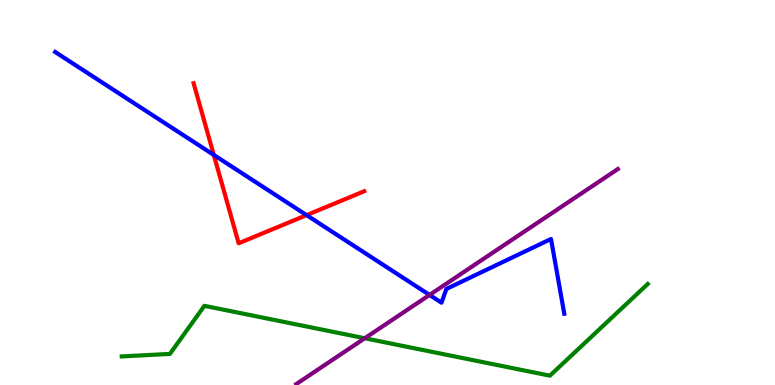[{'lines': ['blue', 'red'], 'intersections': [{'x': 2.76, 'y': 5.98}, {'x': 3.96, 'y': 4.41}]}, {'lines': ['green', 'red'], 'intersections': []}, {'lines': ['purple', 'red'], 'intersections': []}, {'lines': ['blue', 'green'], 'intersections': []}, {'lines': ['blue', 'purple'], 'intersections': [{'x': 5.54, 'y': 2.34}]}, {'lines': ['green', 'purple'], 'intersections': [{'x': 4.71, 'y': 1.21}]}]